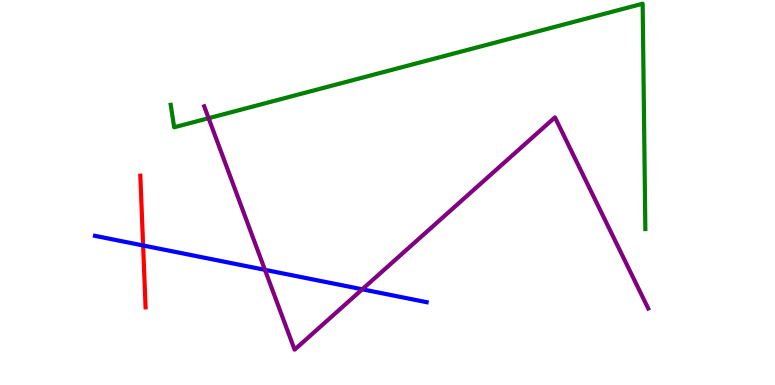[{'lines': ['blue', 'red'], 'intersections': [{'x': 1.85, 'y': 3.62}]}, {'lines': ['green', 'red'], 'intersections': []}, {'lines': ['purple', 'red'], 'intersections': []}, {'lines': ['blue', 'green'], 'intersections': []}, {'lines': ['blue', 'purple'], 'intersections': [{'x': 3.42, 'y': 2.99}, {'x': 4.67, 'y': 2.49}]}, {'lines': ['green', 'purple'], 'intersections': [{'x': 2.69, 'y': 6.93}]}]